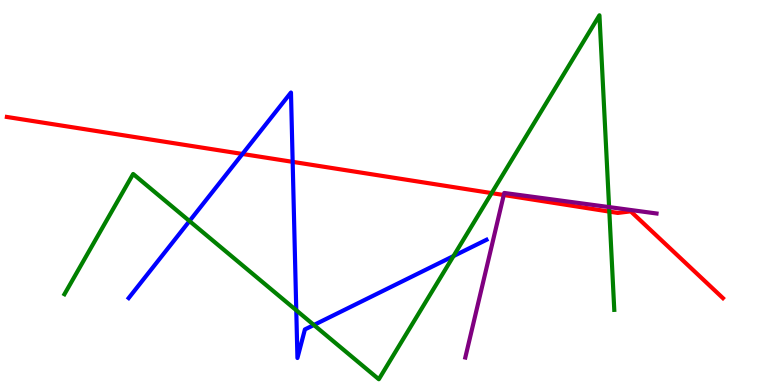[{'lines': ['blue', 'red'], 'intersections': [{'x': 3.13, 'y': 6.0}, {'x': 3.78, 'y': 5.8}]}, {'lines': ['green', 'red'], 'intersections': [{'x': 6.34, 'y': 4.98}, {'x': 7.86, 'y': 4.5}]}, {'lines': ['purple', 'red'], 'intersections': [{'x': 6.5, 'y': 4.93}]}, {'lines': ['blue', 'green'], 'intersections': [{'x': 2.44, 'y': 4.26}, {'x': 3.82, 'y': 1.94}, {'x': 4.05, 'y': 1.56}, {'x': 5.85, 'y': 3.35}]}, {'lines': ['blue', 'purple'], 'intersections': []}, {'lines': ['green', 'purple'], 'intersections': [{'x': 7.86, 'y': 4.62}]}]